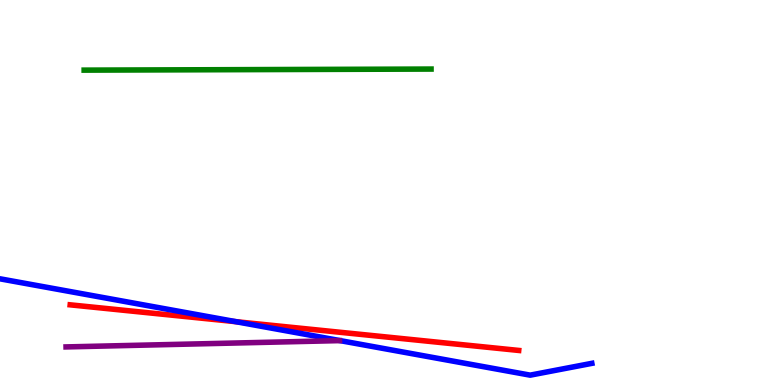[{'lines': ['blue', 'red'], 'intersections': [{'x': 3.05, 'y': 1.64}]}, {'lines': ['green', 'red'], 'intersections': []}, {'lines': ['purple', 'red'], 'intersections': []}, {'lines': ['blue', 'green'], 'intersections': []}, {'lines': ['blue', 'purple'], 'intersections': []}, {'lines': ['green', 'purple'], 'intersections': []}]